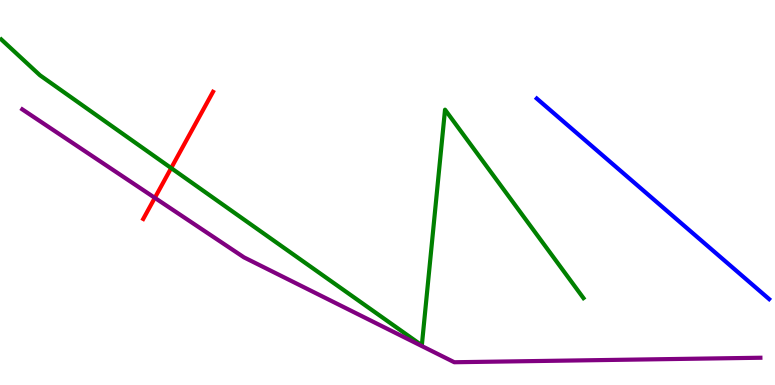[{'lines': ['blue', 'red'], 'intersections': []}, {'lines': ['green', 'red'], 'intersections': [{'x': 2.21, 'y': 5.63}]}, {'lines': ['purple', 'red'], 'intersections': [{'x': 2.0, 'y': 4.86}]}, {'lines': ['blue', 'green'], 'intersections': []}, {'lines': ['blue', 'purple'], 'intersections': []}, {'lines': ['green', 'purple'], 'intersections': []}]